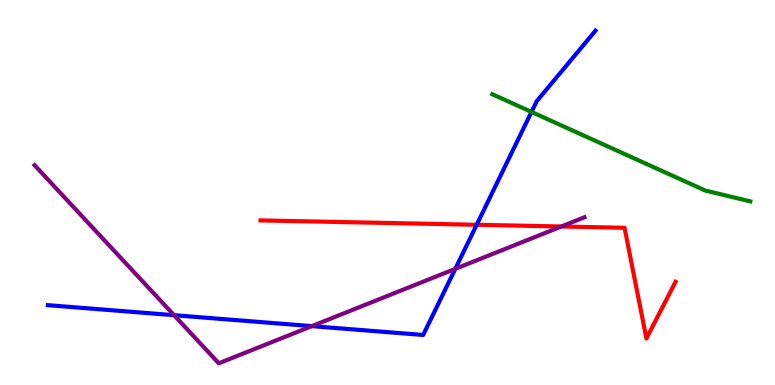[{'lines': ['blue', 'red'], 'intersections': [{'x': 6.15, 'y': 4.16}]}, {'lines': ['green', 'red'], 'intersections': []}, {'lines': ['purple', 'red'], 'intersections': [{'x': 7.24, 'y': 4.12}]}, {'lines': ['blue', 'green'], 'intersections': [{'x': 6.86, 'y': 7.09}]}, {'lines': ['blue', 'purple'], 'intersections': [{'x': 2.25, 'y': 1.81}, {'x': 4.02, 'y': 1.53}, {'x': 5.87, 'y': 3.02}]}, {'lines': ['green', 'purple'], 'intersections': []}]